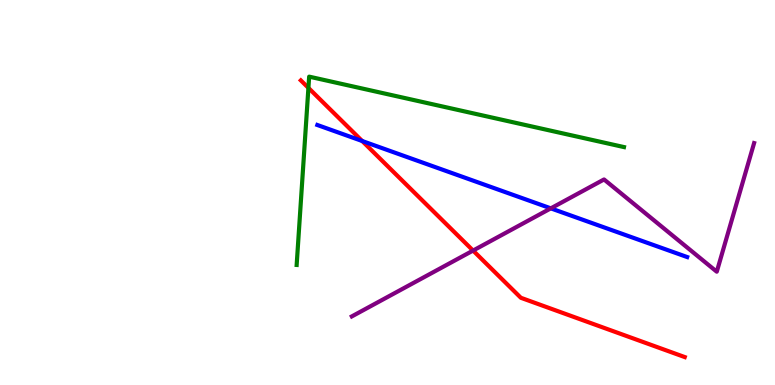[{'lines': ['blue', 'red'], 'intersections': [{'x': 4.67, 'y': 6.34}]}, {'lines': ['green', 'red'], 'intersections': [{'x': 3.98, 'y': 7.72}]}, {'lines': ['purple', 'red'], 'intersections': [{'x': 6.1, 'y': 3.49}]}, {'lines': ['blue', 'green'], 'intersections': []}, {'lines': ['blue', 'purple'], 'intersections': [{'x': 7.11, 'y': 4.59}]}, {'lines': ['green', 'purple'], 'intersections': []}]